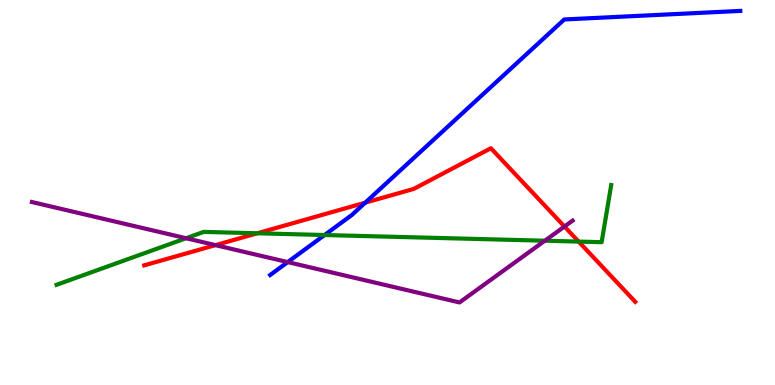[{'lines': ['blue', 'red'], 'intersections': [{'x': 4.71, 'y': 4.74}]}, {'lines': ['green', 'red'], 'intersections': [{'x': 3.32, 'y': 3.94}, {'x': 7.47, 'y': 3.72}]}, {'lines': ['purple', 'red'], 'intersections': [{'x': 2.78, 'y': 3.63}, {'x': 7.28, 'y': 4.12}]}, {'lines': ['blue', 'green'], 'intersections': [{'x': 4.19, 'y': 3.9}]}, {'lines': ['blue', 'purple'], 'intersections': [{'x': 3.71, 'y': 3.19}]}, {'lines': ['green', 'purple'], 'intersections': [{'x': 2.4, 'y': 3.81}, {'x': 7.03, 'y': 3.75}]}]